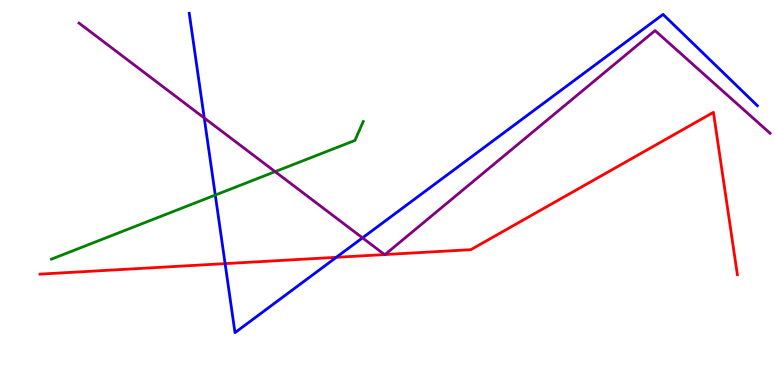[{'lines': ['blue', 'red'], 'intersections': [{'x': 2.9, 'y': 3.15}, {'x': 4.34, 'y': 3.32}]}, {'lines': ['green', 'red'], 'intersections': []}, {'lines': ['purple', 'red'], 'intersections': [{'x': 4.96, 'y': 3.39}, {'x': 4.97, 'y': 3.39}]}, {'lines': ['blue', 'green'], 'intersections': [{'x': 2.78, 'y': 4.93}]}, {'lines': ['blue', 'purple'], 'intersections': [{'x': 2.64, 'y': 6.94}, {'x': 4.68, 'y': 3.82}]}, {'lines': ['green', 'purple'], 'intersections': [{'x': 3.55, 'y': 5.54}]}]